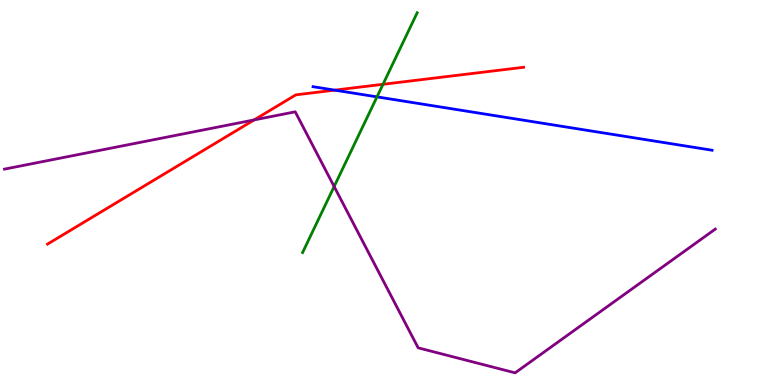[{'lines': ['blue', 'red'], 'intersections': [{'x': 4.32, 'y': 7.66}]}, {'lines': ['green', 'red'], 'intersections': [{'x': 4.94, 'y': 7.81}]}, {'lines': ['purple', 'red'], 'intersections': [{'x': 3.28, 'y': 6.89}]}, {'lines': ['blue', 'green'], 'intersections': [{'x': 4.86, 'y': 7.48}]}, {'lines': ['blue', 'purple'], 'intersections': []}, {'lines': ['green', 'purple'], 'intersections': [{'x': 4.31, 'y': 5.16}]}]